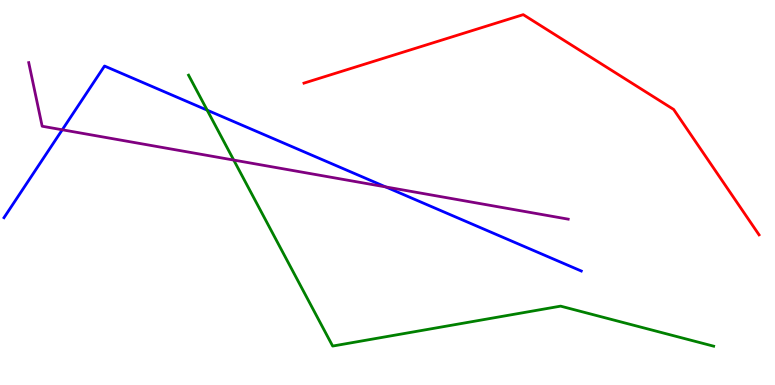[{'lines': ['blue', 'red'], 'intersections': []}, {'lines': ['green', 'red'], 'intersections': []}, {'lines': ['purple', 'red'], 'intersections': []}, {'lines': ['blue', 'green'], 'intersections': [{'x': 2.67, 'y': 7.14}]}, {'lines': ['blue', 'purple'], 'intersections': [{'x': 0.803, 'y': 6.63}, {'x': 4.98, 'y': 5.15}]}, {'lines': ['green', 'purple'], 'intersections': [{'x': 3.02, 'y': 5.84}]}]